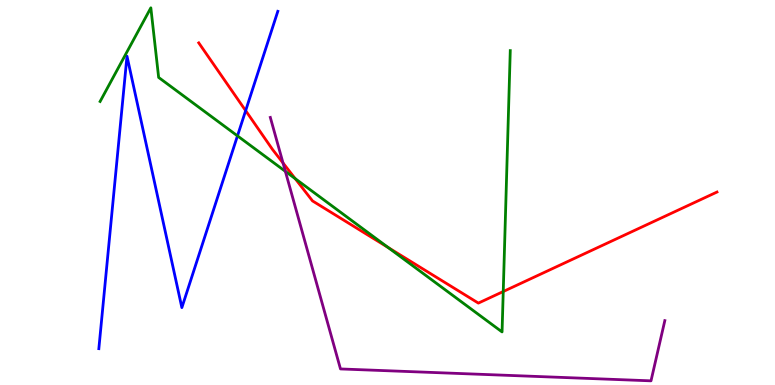[{'lines': ['blue', 'red'], 'intersections': [{'x': 3.17, 'y': 7.13}]}, {'lines': ['green', 'red'], 'intersections': [{'x': 3.81, 'y': 5.36}, {'x': 5.01, 'y': 3.57}, {'x': 6.49, 'y': 2.43}]}, {'lines': ['purple', 'red'], 'intersections': [{'x': 3.65, 'y': 5.77}]}, {'lines': ['blue', 'green'], 'intersections': [{'x': 3.06, 'y': 6.47}]}, {'lines': ['blue', 'purple'], 'intersections': []}, {'lines': ['green', 'purple'], 'intersections': [{'x': 3.68, 'y': 5.55}]}]